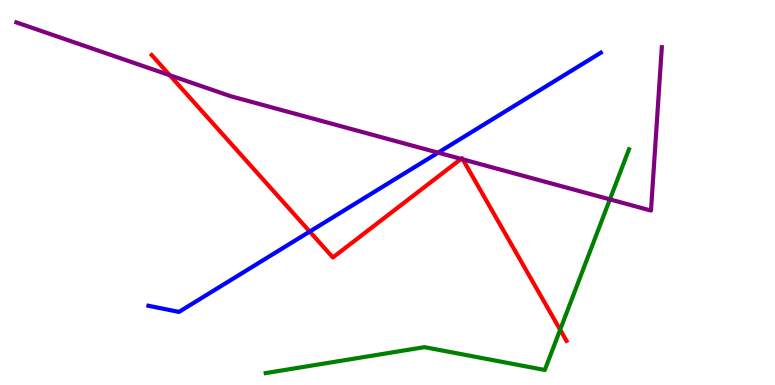[{'lines': ['blue', 'red'], 'intersections': [{'x': 4.0, 'y': 3.99}]}, {'lines': ['green', 'red'], 'intersections': [{'x': 7.23, 'y': 1.44}]}, {'lines': ['purple', 'red'], 'intersections': [{'x': 2.19, 'y': 8.05}, {'x': 5.95, 'y': 5.87}, {'x': 5.97, 'y': 5.86}]}, {'lines': ['blue', 'green'], 'intersections': []}, {'lines': ['blue', 'purple'], 'intersections': [{'x': 5.65, 'y': 6.03}]}, {'lines': ['green', 'purple'], 'intersections': [{'x': 7.87, 'y': 4.82}]}]